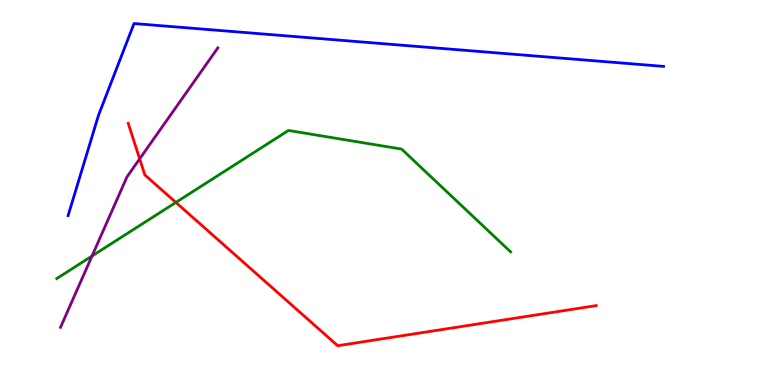[{'lines': ['blue', 'red'], 'intersections': []}, {'lines': ['green', 'red'], 'intersections': [{'x': 2.27, 'y': 4.74}]}, {'lines': ['purple', 'red'], 'intersections': [{'x': 1.8, 'y': 5.87}]}, {'lines': ['blue', 'green'], 'intersections': []}, {'lines': ['blue', 'purple'], 'intersections': []}, {'lines': ['green', 'purple'], 'intersections': [{'x': 1.19, 'y': 3.35}]}]